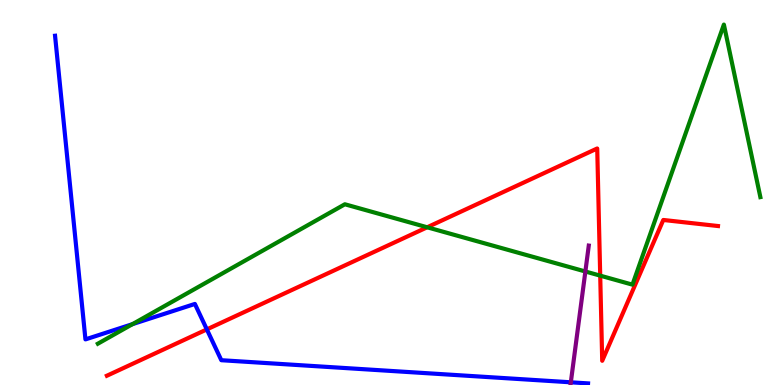[{'lines': ['blue', 'red'], 'intersections': [{'x': 2.67, 'y': 1.44}]}, {'lines': ['green', 'red'], 'intersections': [{'x': 5.51, 'y': 4.1}, {'x': 7.74, 'y': 2.84}]}, {'lines': ['purple', 'red'], 'intersections': []}, {'lines': ['blue', 'green'], 'intersections': [{'x': 1.71, 'y': 1.58}]}, {'lines': ['blue', 'purple'], 'intersections': [{'x': 7.37, 'y': 0.0699}]}, {'lines': ['green', 'purple'], 'intersections': [{'x': 7.55, 'y': 2.95}]}]